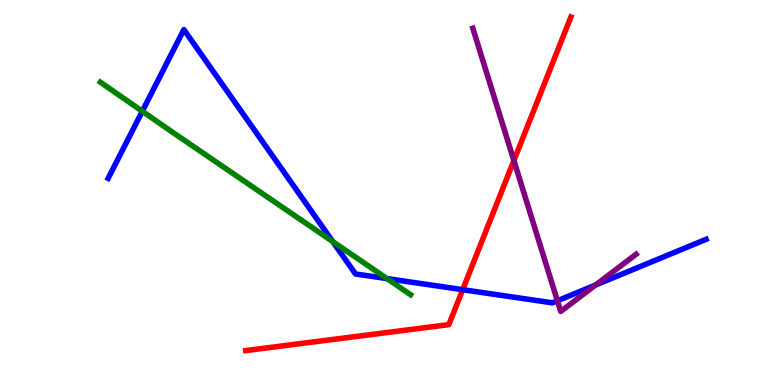[{'lines': ['blue', 'red'], 'intersections': [{'x': 5.97, 'y': 2.48}]}, {'lines': ['green', 'red'], 'intersections': []}, {'lines': ['purple', 'red'], 'intersections': [{'x': 6.63, 'y': 5.83}]}, {'lines': ['blue', 'green'], 'intersections': [{'x': 1.84, 'y': 7.11}, {'x': 4.29, 'y': 3.73}, {'x': 4.99, 'y': 2.76}]}, {'lines': ['blue', 'purple'], 'intersections': [{'x': 7.19, 'y': 2.19}, {'x': 7.68, 'y': 2.6}]}, {'lines': ['green', 'purple'], 'intersections': []}]